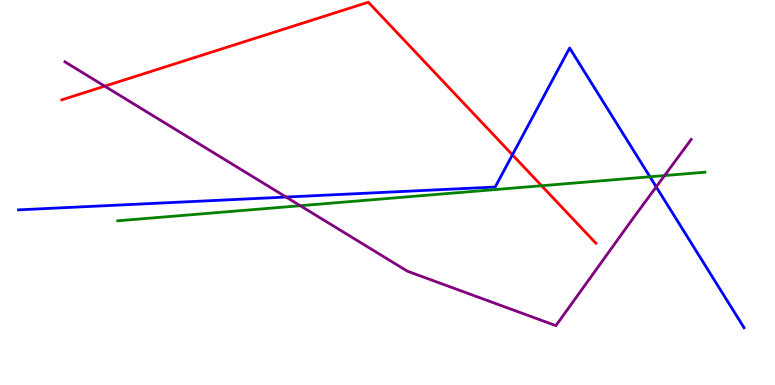[{'lines': ['blue', 'red'], 'intersections': [{'x': 6.61, 'y': 5.98}]}, {'lines': ['green', 'red'], 'intersections': [{'x': 6.99, 'y': 5.18}]}, {'lines': ['purple', 'red'], 'intersections': [{'x': 1.35, 'y': 7.76}]}, {'lines': ['blue', 'green'], 'intersections': [{'x': 8.39, 'y': 5.41}]}, {'lines': ['blue', 'purple'], 'intersections': [{'x': 3.69, 'y': 4.88}, {'x': 8.47, 'y': 5.15}]}, {'lines': ['green', 'purple'], 'intersections': [{'x': 3.87, 'y': 4.66}, {'x': 8.58, 'y': 5.44}]}]